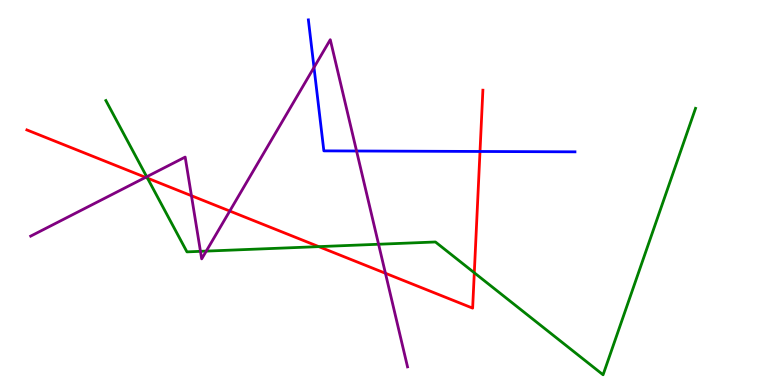[{'lines': ['blue', 'red'], 'intersections': [{'x': 6.19, 'y': 6.07}]}, {'lines': ['green', 'red'], 'intersections': [{'x': 1.9, 'y': 5.37}, {'x': 4.11, 'y': 3.59}, {'x': 6.12, 'y': 2.92}]}, {'lines': ['purple', 'red'], 'intersections': [{'x': 1.88, 'y': 5.39}, {'x': 2.47, 'y': 4.92}, {'x': 2.96, 'y': 4.52}, {'x': 4.97, 'y': 2.9}]}, {'lines': ['blue', 'green'], 'intersections': []}, {'lines': ['blue', 'purple'], 'intersections': [{'x': 4.05, 'y': 8.25}, {'x': 4.6, 'y': 6.08}]}, {'lines': ['green', 'purple'], 'intersections': [{'x': 1.89, 'y': 5.41}, {'x': 2.59, 'y': 3.47}, {'x': 2.66, 'y': 3.48}, {'x': 4.88, 'y': 3.66}]}]